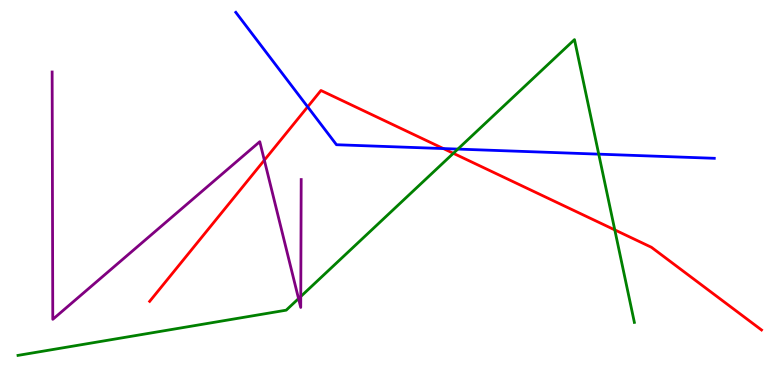[{'lines': ['blue', 'red'], 'intersections': [{'x': 3.97, 'y': 7.22}, {'x': 5.72, 'y': 6.14}]}, {'lines': ['green', 'red'], 'intersections': [{'x': 5.85, 'y': 6.02}, {'x': 7.93, 'y': 4.03}]}, {'lines': ['purple', 'red'], 'intersections': [{'x': 3.41, 'y': 5.84}]}, {'lines': ['blue', 'green'], 'intersections': [{'x': 5.91, 'y': 6.13}, {'x': 7.73, 'y': 6.0}]}, {'lines': ['blue', 'purple'], 'intersections': []}, {'lines': ['green', 'purple'], 'intersections': [{'x': 3.85, 'y': 2.24}, {'x': 3.88, 'y': 2.3}]}]